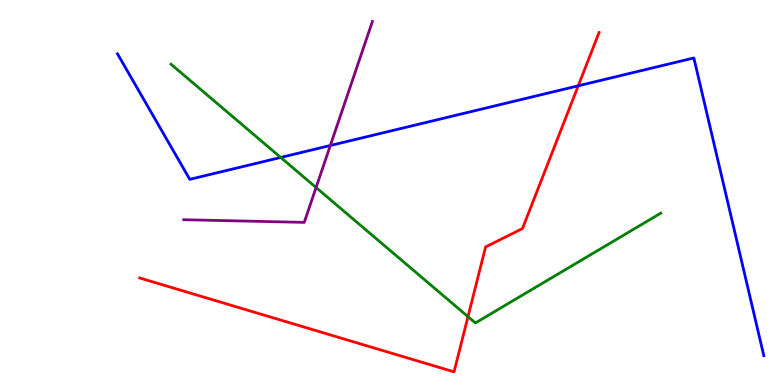[{'lines': ['blue', 'red'], 'intersections': [{'x': 7.46, 'y': 7.77}]}, {'lines': ['green', 'red'], 'intersections': [{'x': 6.04, 'y': 1.78}]}, {'lines': ['purple', 'red'], 'intersections': []}, {'lines': ['blue', 'green'], 'intersections': [{'x': 3.62, 'y': 5.91}]}, {'lines': ['blue', 'purple'], 'intersections': [{'x': 4.26, 'y': 6.22}]}, {'lines': ['green', 'purple'], 'intersections': [{'x': 4.08, 'y': 5.13}]}]